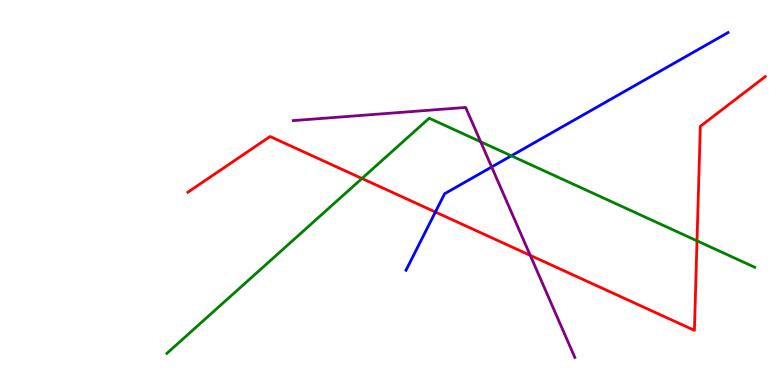[{'lines': ['blue', 'red'], 'intersections': [{'x': 5.62, 'y': 4.49}]}, {'lines': ['green', 'red'], 'intersections': [{'x': 4.67, 'y': 5.36}, {'x': 8.99, 'y': 3.74}]}, {'lines': ['purple', 'red'], 'intersections': [{'x': 6.84, 'y': 3.37}]}, {'lines': ['blue', 'green'], 'intersections': [{'x': 6.6, 'y': 5.95}]}, {'lines': ['blue', 'purple'], 'intersections': [{'x': 6.34, 'y': 5.66}]}, {'lines': ['green', 'purple'], 'intersections': [{'x': 6.2, 'y': 6.32}]}]